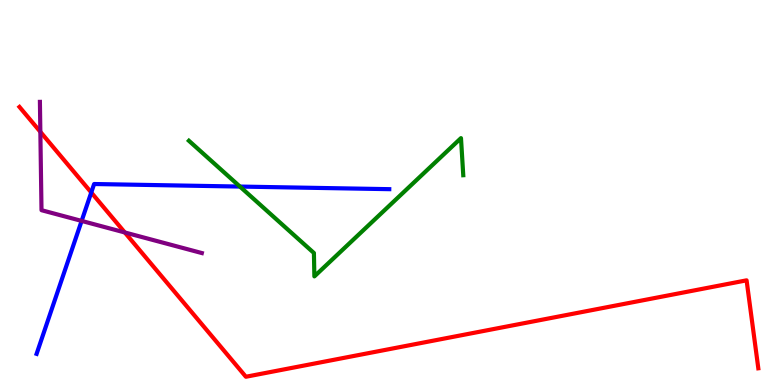[{'lines': ['blue', 'red'], 'intersections': [{'x': 1.18, 'y': 5.0}]}, {'lines': ['green', 'red'], 'intersections': []}, {'lines': ['purple', 'red'], 'intersections': [{'x': 0.521, 'y': 6.58}, {'x': 1.61, 'y': 3.96}]}, {'lines': ['blue', 'green'], 'intersections': [{'x': 3.1, 'y': 5.15}]}, {'lines': ['blue', 'purple'], 'intersections': [{'x': 1.05, 'y': 4.26}]}, {'lines': ['green', 'purple'], 'intersections': []}]